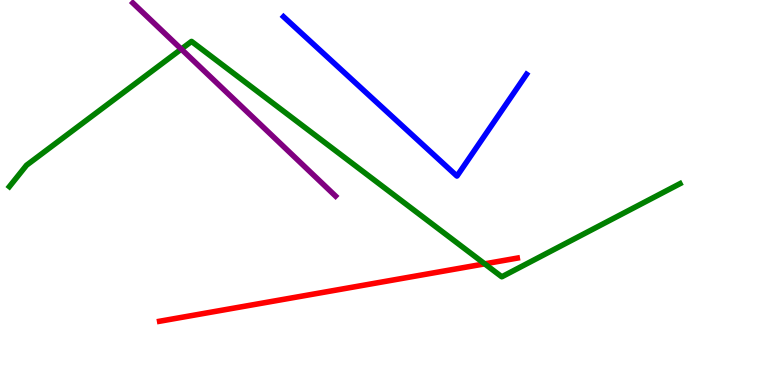[{'lines': ['blue', 'red'], 'intersections': []}, {'lines': ['green', 'red'], 'intersections': [{'x': 6.25, 'y': 3.15}]}, {'lines': ['purple', 'red'], 'intersections': []}, {'lines': ['blue', 'green'], 'intersections': []}, {'lines': ['blue', 'purple'], 'intersections': []}, {'lines': ['green', 'purple'], 'intersections': [{'x': 2.34, 'y': 8.72}]}]